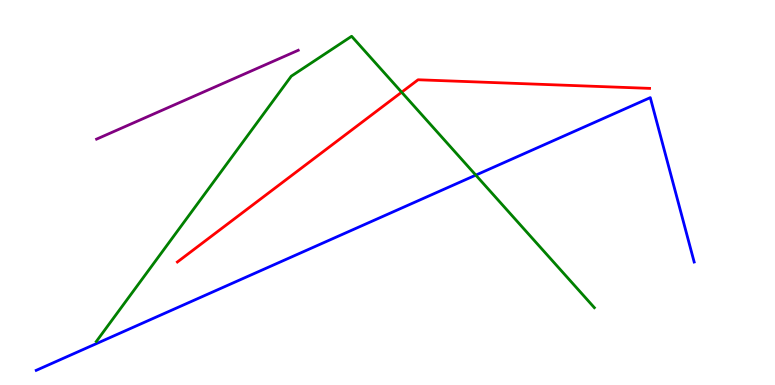[{'lines': ['blue', 'red'], 'intersections': []}, {'lines': ['green', 'red'], 'intersections': [{'x': 5.18, 'y': 7.6}]}, {'lines': ['purple', 'red'], 'intersections': []}, {'lines': ['blue', 'green'], 'intersections': [{'x': 6.14, 'y': 5.45}]}, {'lines': ['blue', 'purple'], 'intersections': []}, {'lines': ['green', 'purple'], 'intersections': []}]